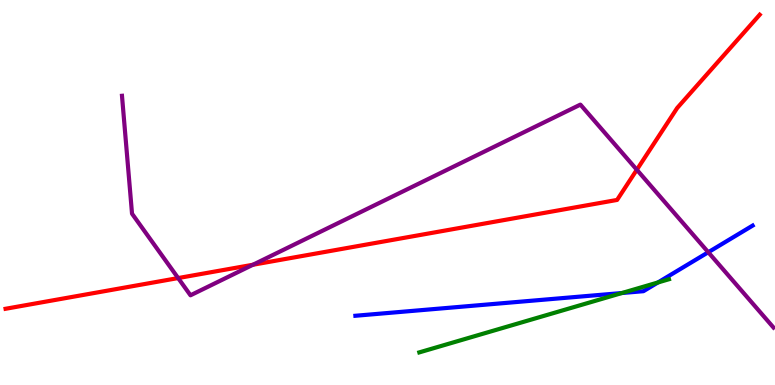[{'lines': ['blue', 'red'], 'intersections': []}, {'lines': ['green', 'red'], 'intersections': []}, {'lines': ['purple', 'red'], 'intersections': [{'x': 2.3, 'y': 2.78}, {'x': 3.26, 'y': 3.12}, {'x': 8.22, 'y': 5.59}]}, {'lines': ['blue', 'green'], 'intersections': [{'x': 8.02, 'y': 2.39}, {'x': 8.49, 'y': 2.66}]}, {'lines': ['blue', 'purple'], 'intersections': [{'x': 9.14, 'y': 3.45}]}, {'lines': ['green', 'purple'], 'intersections': []}]